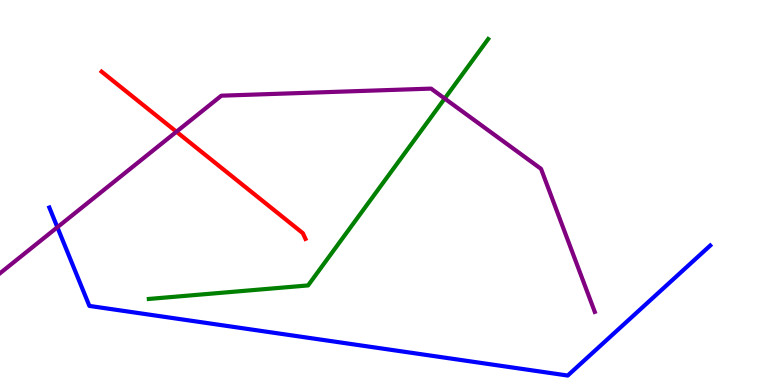[{'lines': ['blue', 'red'], 'intersections': []}, {'lines': ['green', 'red'], 'intersections': []}, {'lines': ['purple', 'red'], 'intersections': [{'x': 2.28, 'y': 6.58}]}, {'lines': ['blue', 'green'], 'intersections': []}, {'lines': ['blue', 'purple'], 'intersections': [{'x': 0.74, 'y': 4.1}]}, {'lines': ['green', 'purple'], 'intersections': [{'x': 5.74, 'y': 7.44}]}]